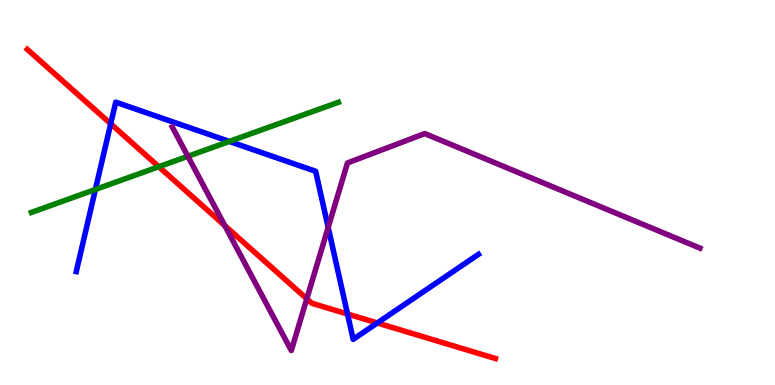[{'lines': ['blue', 'red'], 'intersections': [{'x': 1.43, 'y': 6.78}, {'x': 4.48, 'y': 1.84}, {'x': 4.87, 'y': 1.61}]}, {'lines': ['green', 'red'], 'intersections': [{'x': 2.05, 'y': 5.67}]}, {'lines': ['purple', 'red'], 'intersections': [{'x': 2.9, 'y': 4.14}, {'x': 3.96, 'y': 2.24}]}, {'lines': ['blue', 'green'], 'intersections': [{'x': 1.23, 'y': 5.08}, {'x': 2.96, 'y': 6.33}]}, {'lines': ['blue', 'purple'], 'intersections': [{'x': 4.23, 'y': 4.09}]}, {'lines': ['green', 'purple'], 'intersections': [{'x': 2.42, 'y': 5.94}]}]